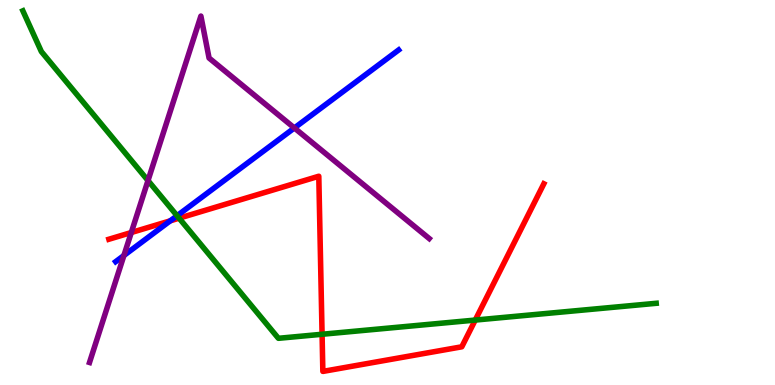[{'lines': ['blue', 'red'], 'intersections': [{'x': 2.2, 'y': 4.26}]}, {'lines': ['green', 'red'], 'intersections': [{'x': 2.31, 'y': 4.33}, {'x': 4.16, 'y': 1.32}, {'x': 6.13, 'y': 1.69}]}, {'lines': ['purple', 'red'], 'intersections': [{'x': 1.69, 'y': 3.96}]}, {'lines': ['blue', 'green'], 'intersections': [{'x': 2.28, 'y': 4.4}]}, {'lines': ['blue', 'purple'], 'intersections': [{'x': 1.6, 'y': 3.36}, {'x': 3.8, 'y': 6.68}]}, {'lines': ['green', 'purple'], 'intersections': [{'x': 1.91, 'y': 5.31}]}]